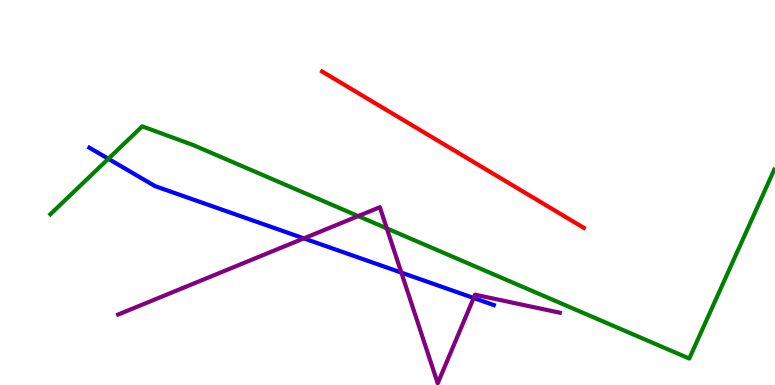[{'lines': ['blue', 'red'], 'intersections': []}, {'lines': ['green', 'red'], 'intersections': []}, {'lines': ['purple', 'red'], 'intersections': []}, {'lines': ['blue', 'green'], 'intersections': [{'x': 1.4, 'y': 5.88}]}, {'lines': ['blue', 'purple'], 'intersections': [{'x': 3.92, 'y': 3.81}, {'x': 5.18, 'y': 2.92}, {'x': 6.11, 'y': 2.26}]}, {'lines': ['green', 'purple'], 'intersections': [{'x': 4.62, 'y': 4.39}, {'x': 4.99, 'y': 4.07}]}]